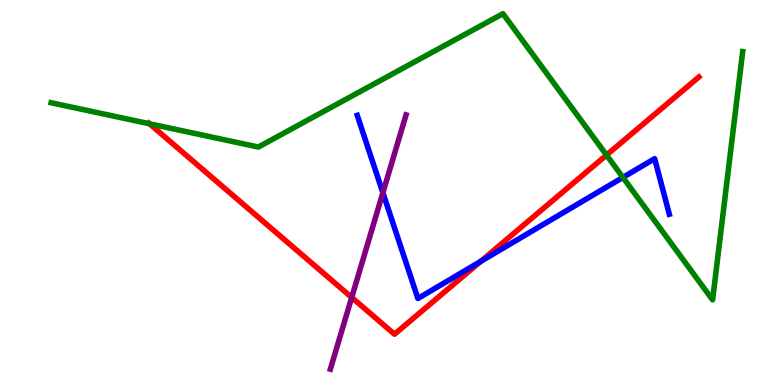[{'lines': ['blue', 'red'], 'intersections': [{'x': 6.2, 'y': 3.21}]}, {'lines': ['green', 'red'], 'intersections': [{'x': 1.93, 'y': 6.78}, {'x': 7.83, 'y': 5.97}]}, {'lines': ['purple', 'red'], 'intersections': [{'x': 4.54, 'y': 2.27}]}, {'lines': ['blue', 'green'], 'intersections': [{'x': 8.04, 'y': 5.39}]}, {'lines': ['blue', 'purple'], 'intersections': [{'x': 4.94, 'y': 4.99}]}, {'lines': ['green', 'purple'], 'intersections': []}]